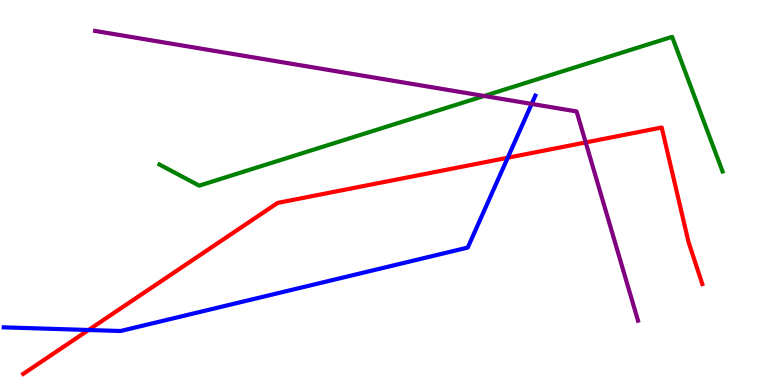[{'lines': ['blue', 'red'], 'intersections': [{'x': 1.14, 'y': 1.43}, {'x': 6.55, 'y': 5.9}]}, {'lines': ['green', 'red'], 'intersections': []}, {'lines': ['purple', 'red'], 'intersections': [{'x': 7.56, 'y': 6.3}]}, {'lines': ['blue', 'green'], 'intersections': []}, {'lines': ['blue', 'purple'], 'intersections': [{'x': 6.86, 'y': 7.3}]}, {'lines': ['green', 'purple'], 'intersections': [{'x': 6.25, 'y': 7.51}]}]